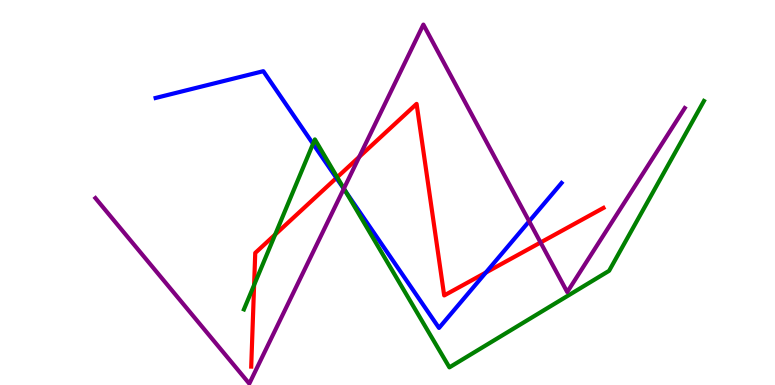[{'lines': ['blue', 'red'], 'intersections': [{'x': 4.34, 'y': 5.38}, {'x': 6.27, 'y': 2.92}]}, {'lines': ['green', 'red'], 'intersections': [{'x': 3.28, 'y': 2.6}, {'x': 3.55, 'y': 3.91}, {'x': 4.35, 'y': 5.4}]}, {'lines': ['purple', 'red'], 'intersections': [{'x': 4.64, 'y': 5.93}, {'x': 6.98, 'y': 3.7}]}, {'lines': ['blue', 'green'], 'intersections': [{'x': 4.04, 'y': 6.26}, {'x': 4.46, 'y': 5.03}]}, {'lines': ['blue', 'purple'], 'intersections': [{'x': 4.44, 'y': 5.1}, {'x': 6.83, 'y': 4.25}]}, {'lines': ['green', 'purple'], 'intersections': [{'x': 4.44, 'y': 5.1}]}]